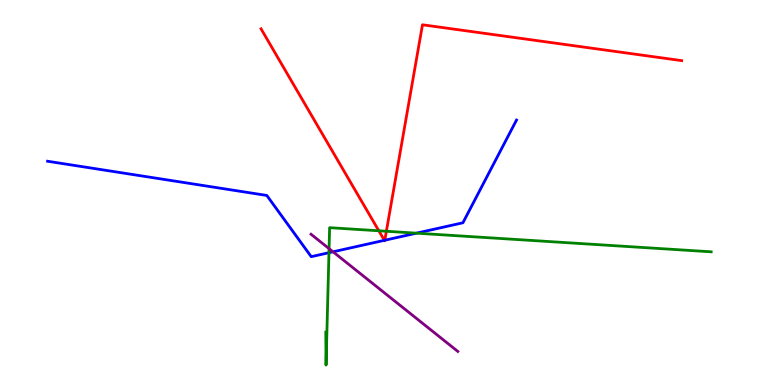[{'lines': ['blue', 'red'], 'intersections': [{'x': 4.96, 'y': 3.76}, {'x': 4.97, 'y': 3.76}]}, {'lines': ['green', 'red'], 'intersections': [{'x': 4.89, 'y': 4.01}, {'x': 4.99, 'y': 3.99}]}, {'lines': ['purple', 'red'], 'intersections': []}, {'lines': ['blue', 'green'], 'intersections': [{'x': 4.24, 'y': 3.44}, {'x': 5.37, 'y': 3.94}]}, {'lines': ['blue', 'purple'], 'intersections': [{'x': 4.3, 'y': 3.46}]}, {'lines': ['green', 'purple'], 'intersections': [{'x': 4.25, 'y': 3.54}]}]